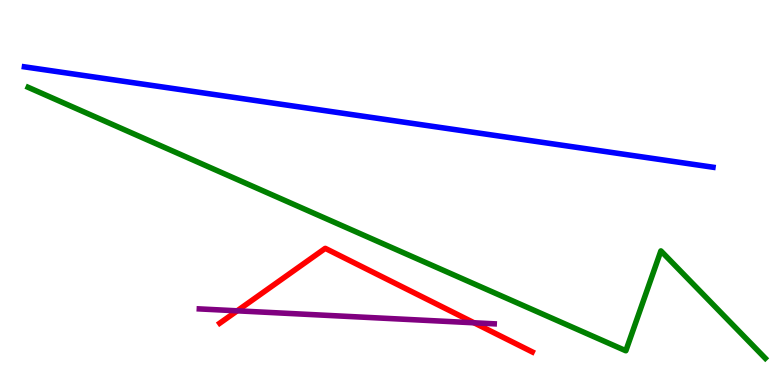[{'lines': ['blue', 'red'], 'intersections': []}, {'lines': ['green', 'red'], 'intersections': []}, {'lines': ['purple', 'red'], 'intersections': [{'x': 3.06, 'y': 1.93}, {'x': 6.12, 'y': 1.62}]}, {'lines': ['blue', 'green'], 'intersections': []}, {'lines': ['blue', 'purple'], 'intersections': []}, {'lines': ['green', 'purple'], 'intersections': []}]